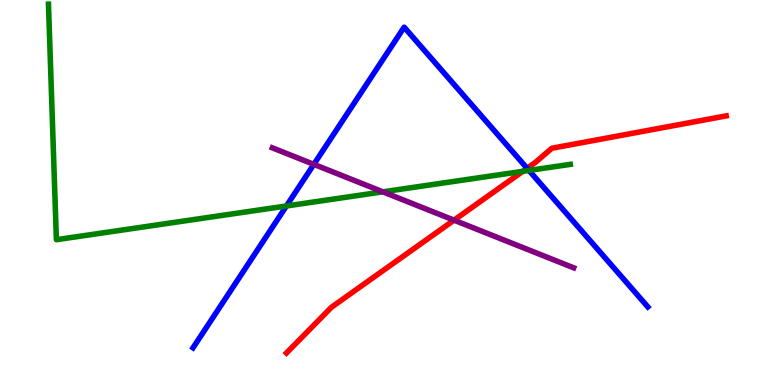[{'lines': ['blue', 'red'], 'intersections': [{'x': 6.8, 'y': 5.63}]}, {'lines': ['green', 'red'], 'intersections': [{'x': 6.75, 'y': 5.55}]}, {'lines': ['purple', 'red'], 'intersections': [{'x': 5.86, 'y': 4.28}]}, {'lines': ['blue', 'green'], 'intersections': [{'x': 3.7, 'y': 4.65}, {'x': 6.83, 'y': 5.57}]}, {'lines': ['blue', 'purple'], 'intersections': [{'x': 4.05, 'y': 5.73}]}, {'lines': ['green', 'purple'], 'intersections': [{'x': 4.94, 'y': 5.02}]}]